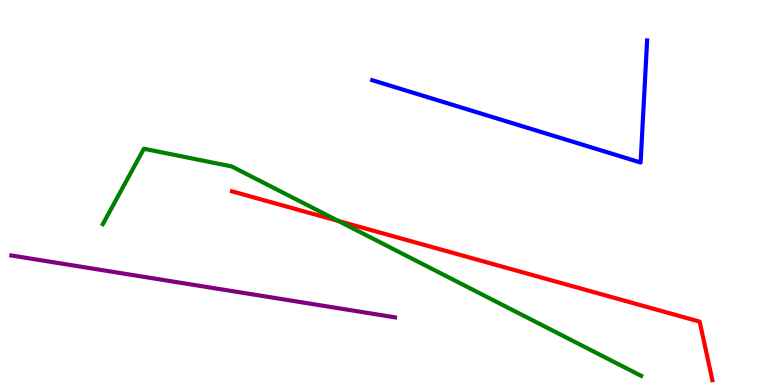[{'lines': ['blue', 'red'], 'intersections': []}, {'lines': ['green', 'red'], 'intersections': [{'x': 4.37, 'y': 4.26}]}, {'lines': ['purple', 'red'], 'intersections': []}, {'lines': ['blue', 'green'], 'intersections': []}, {'lines': ['blue', 'purple'], 'intersections': []}, {'lines': ['green', 'purple'], 'intersections': []}]